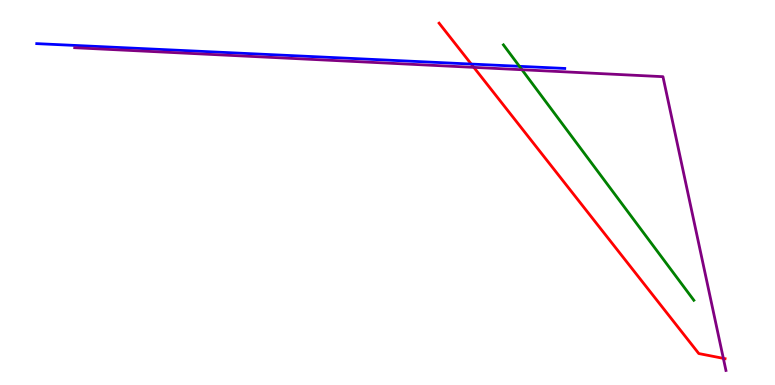[{'lines': ['blue', 'red'], 'intersections': [{'x': 6.08, 'y': 8.34}]}, {'lines': ['green', 'red'], 'intersections': []}, {'lines': ['purple', 'red'], 'intersections': [{'x': 6.11, 'y': 8.25}, {'x': 9.33, 'y': 0.692}]}, {'lines': ['blue', 'green'], 'intersections': [{'x': 6.7, 'y': 8.28}]}, {'lines': ['blue', 'purple'], 'intersections': []}, {'lines': ['green', 'purple'], 'intersections': [{'x': 6.74, 'y': 8.19}]}]